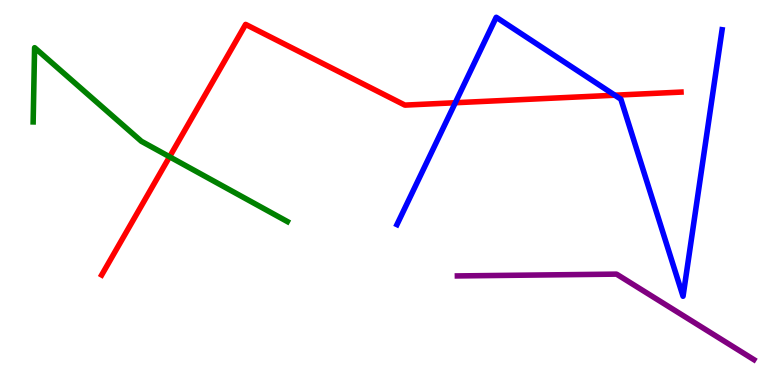[{'lines': ['blue', 'red'], 'intersections': [{'x': 5.87, 'y': 7.33}, {'x': 7.93, 'y': 7.53}]}, {'lines': ['green', 'red'], 'intersections': [{'x': 2.19, 'y': 5.93}]}, {'lines': ['purple', 'red'], 'intersections': []}, {'lines': ['blue', 'green'], 'intersections': []}, {'lines': ['blue', 'purple'], 'intersections': []}, {'lines': ['green', 'purple'], 'intersections': []}]